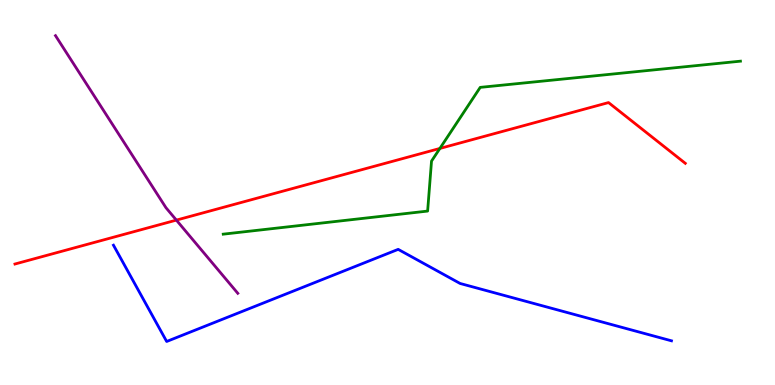[{'lines': ['blue', 'red'], 'intersections': []}, {'lines': ['green', 'red'], 'intersections': [{'x': 5.68, 'y': 6.14}]}, {'lines': ['purple', 'red'], 'intersections': [{'x': 2.28, 'y': 4.28}]}, {'lines': ['blue', 'green'], 'intersections': []}, {'lines': ['blue', 'purple'], 'intersections': []}, {'lines': ['green', 'purple'], 'intersections': []}]